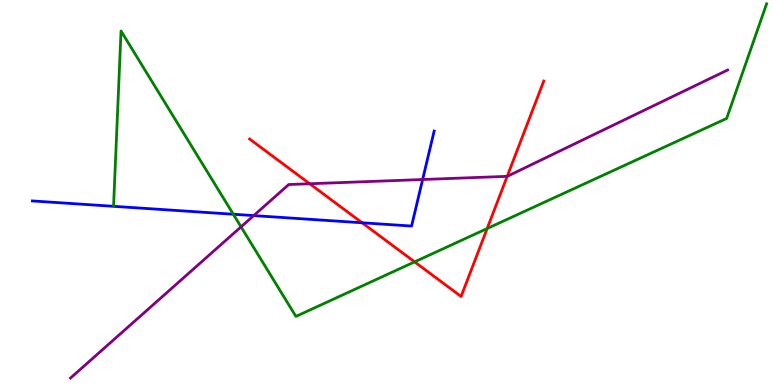[{'lines': ['blue', 'red'], 'intersections': [{'x': 4.67, 'y': 4.21}]}, {'lines': ['green', 'red'], 'intersections': [{'x': 5.35, 'y': 3.2}, {'x': 6.29, 'y': 4.06}]}, {'lines': ['purple', 'red'], 'intersections': [{'x': 4.0, 'y': 5.23}, {'x': 6.54, 'y': 5.42}]}, {'lines': ['blue', 'green'], 'intersections': [{'x': 3.01, 'y': 4.44}]}, {'lines': ['blue', 'purple'], 'intersections': [{'x': 3.27, 'y': 4.4}, {'x': 5.45, 'y': 5.34}]}, {'lines': ['green', 'purple'], 'intersections': [{'x': 3.11, 'y': 4.11}]}]